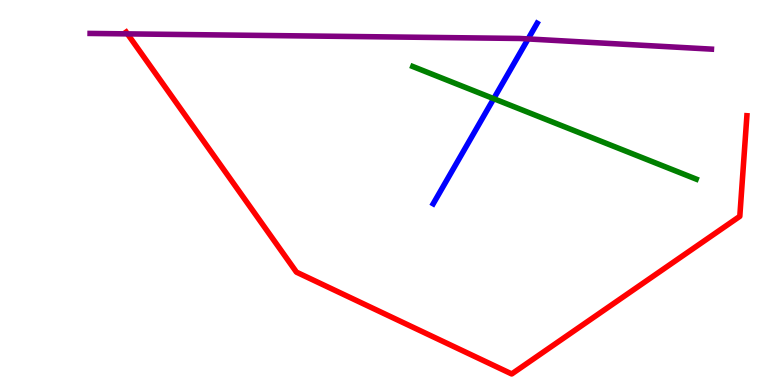[{'lines': ['blue', 'red'], 'intersections': []}, {'lines': ['green', 'red'], 'intersections': []}, {'lines': ['purple', 'red'], 'intersections': [{'x': 1.64, 'y': 9.12}]}, {'lines': ['blue', 'green'], 'intersections': [{'x': 6.37, 'y': 7.44}]}, {'lines': ['blue', 'purple'], 'intersections': [{'x': 6.81, 'y': 8.99}]}, {'lines': ['green', 'purple'], 'intersections': []}]